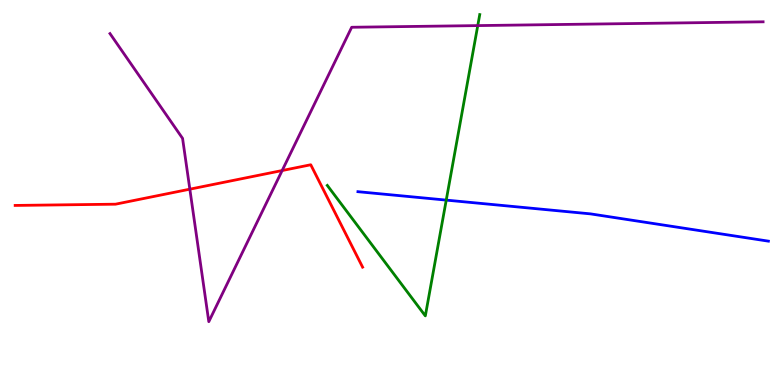[{'lines': ['blue', 'red'], 'intersections': []}, {'lines': ['green', 'red'], 'intersections': []}, {'lines': ['purple', 'red'], 'intersections': [{'x': 2.45, 'y': 5.09}, {'x': 3.64, 'y': 5.57}]}, {'lines': ['blue', 'green'], 'intersections': [{'x': 5.76, 'y': 4.8}]}, {'lines': ['blue', 'purple'], 'intersections': []}, {'lines': ['green', 'purple'], 'intersections': [{'x': 6.16, 'y': 9.34}]}]